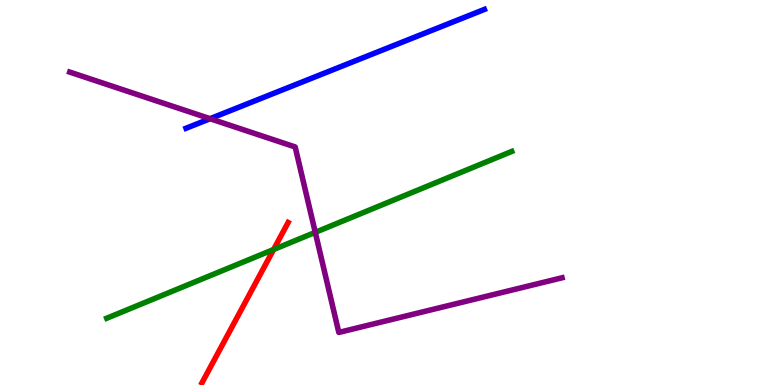[{'lines': ['blue', 'red'], 'intersections': []}, {'lines': ['green', 'red'], 'intersections': [{'x': 3.53, 'y': 3.52}]}, {'lines': ['purple', 'red'], 'intersections': []}, {'lines': ['blue', 'green'], 'intersections': []}, {'lines': ['blue', 'purple'], 'intersections': [{'x': 2.71, 'y': 6.92}]}, {'lines': ['green', 'purple'], 'intersections': [{'x': 4.07, 'y': 3.96}]}]